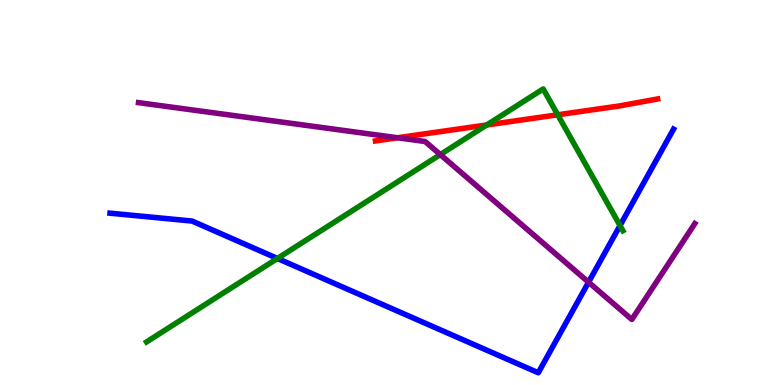[{'lines': ['blue', 'red'], 'intersections': []}, {'lines': ['green', 'red'], 'intersections': [{'x': 6.28, 'y': 6.75}, {'x': 7.2, 'y': 7.02}]}, {'lines': ['purple', 'red'], 'intersections': [{'x': 5.13, 'y': 6.42}]}, {'lines': ['blue', 'green'], 'intersections': [{'x': 3.58, 'y': 3.29}, {'x': 8.0, 'y': 4.14}]}, {'lines': ['blue', 'purple'], 'intersections': [{'x': 7.59, 'y': 2.67}]}, {'lines': ['green', 'purple'], 'intersections': [{'x': 5.68, 'y': 5.98}]}]